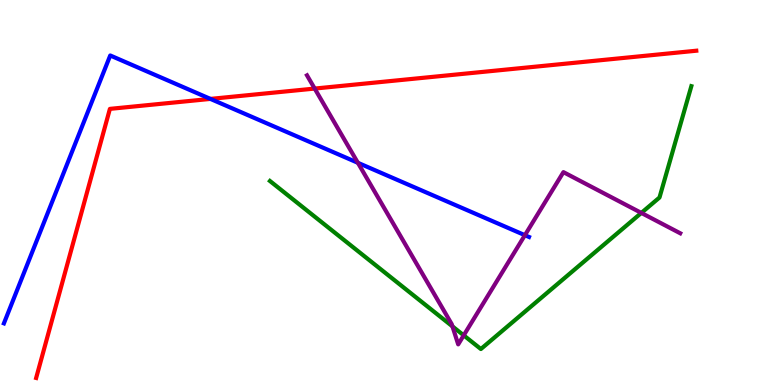[{'lines': ['blue', 'red'], 'intersections': [{'x': 2.72, 'y': 7.43}]}, {'lines': ['green', 'red'], 'intersections': []}, {'lines': ['purple', 'red'], 'intersections': [{'x': 4.06, 'y': 7.7}]}, {'lines': ['blue', 'green'], 'intersections': []}, {'lines': ['blue', 'purple'], 'intersections': [{'x': 4.62, 'y': 5.77}, {'x': 6.77, 'y': 3.89}]}, {'lines': ['green', 'purple'], 'intersections': [{'x': 5.84, 'y': 1.52}, {'x': 5.98, 'y': 1.29}, {'x': 8.28, 'y': 4.47}]}]